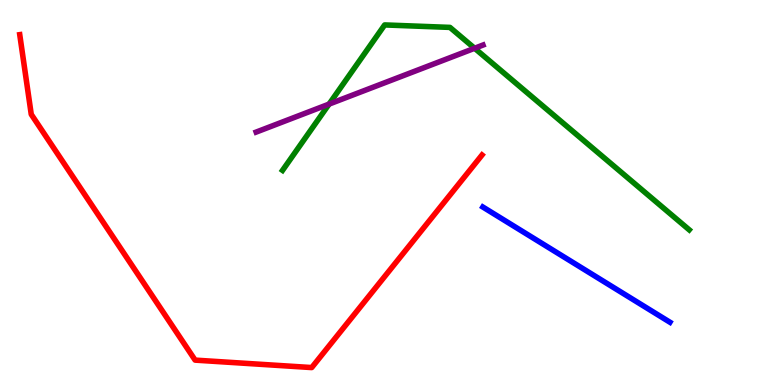[{'lines': ['blue', 'red'], 'intersections': []}, {'lines': ['green', 'red'], 'intersections': []}, {'lines': ['purple', 'red'], 'intersections': []}, {'lines': ['blue', 'green'], 'intersections': []}, {'lines': ['blue', 'purple'], 'intersections': []}, {'lines': ['green', 'purple'], 'intersections': [{'x': 4.25, 'y': 7.3}, {'x': 6.12, 'y': 8.75}]}]